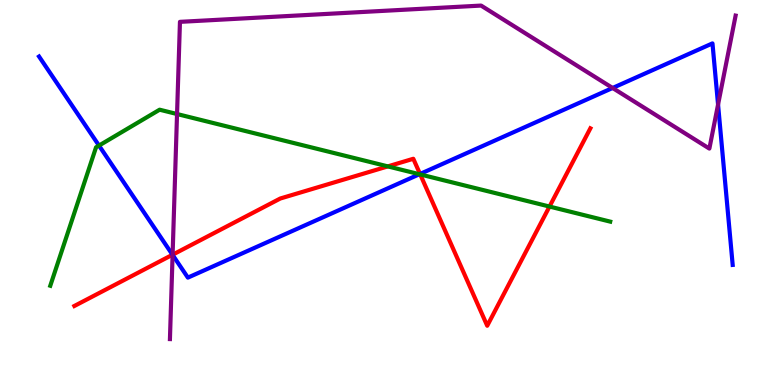[{'lines': ['blue', 'red'], 'intersections': [{'x': 2.23, 'y': 3.38}, {'x': 5.42, 'y': 5.48}]}, {'lines': ['green', 'red'], 'intersections': [{'x': 5.0, 'y': 5.68}, {'x': 5.42, 'y': 5.47}, {'x': 7.09, 'y': 4.64}]}, {'lines': ['purple', 'red'], 'intersections': [{'x': 2.23, 'y': 3.38}]}, {'lines': ['blue', 'green'], 'intersections': [{'x': 1.28, 'y': 6.22}, {'x': 5.41, 'y': 5.47}]}, {'lines': ['blue', 'purple'], 'intersections': [{'x': 2.23, 'y': 3.38}, {'x': 7.9, 'y': 7.71}, {'x': 9.27, 'y': 7.28}]}, {'lines': ['green', 'purple'], 'intersections': [{'x': 2.28, 'y': 7.04}]}]